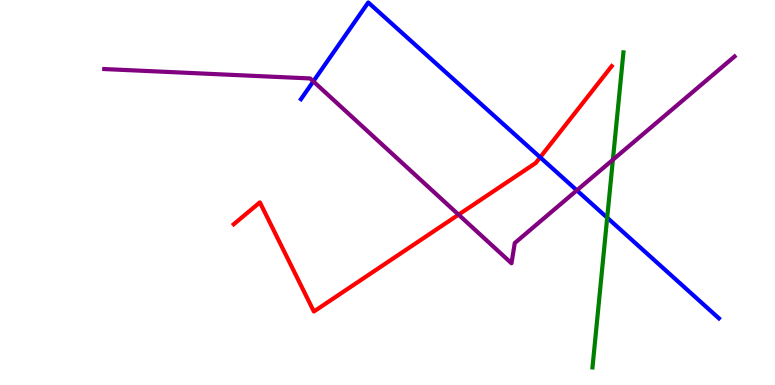[{'lines': ['blue', 'red'], 'intersections': [{'x': 6.97, 'y': 5.91}]}, {'lines': ['green', 'red'], 'intersections': []}, {'lines': ['purple', 'red'], 'intersections': [{'x': 5.92, 'y': 4.42}]}, {'lines': ['blue', 'green'], 'intersections': [{'x': 7.83, 'y': 4.35}]}, {'lines': ['blue', 'purple'], 'intersections': [{'x': 4.04, 'y': 7.89}, {'x': 7.44, 'y': 5.06}]}, {'lines': ['green', 'purple'], 'intersections': [{'x': 7.91, 'y': 5.85}]}]